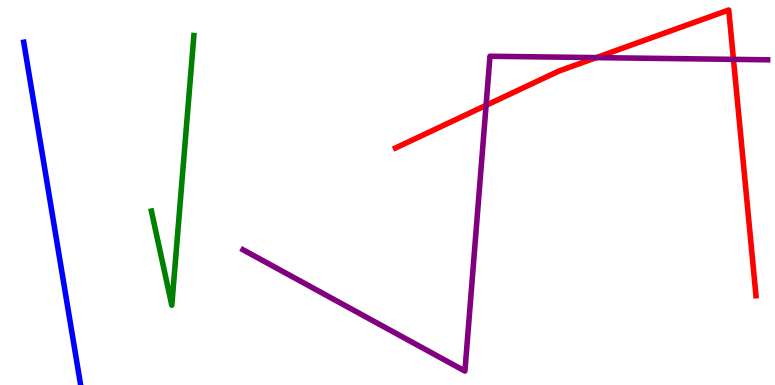[{'lines': ['blue', 'red'], 'intersections': []}, {'lines': ['green', 'red'], 'intersections': []}, {'lines': ['purple', 'red'], 'intersections': [{'x': 6.27, 'y': 7.26}, {'x': 7.69, 'y': 8.5}, {'x': 9.46, 'y': 8.46}]}, {'lines': ['blue', 'green'], 'intersections': []}, {'lines': ['blue', 'purple'], 'intersections': []}, {'lines': ['green', 'purple'], 'intersections': []}]